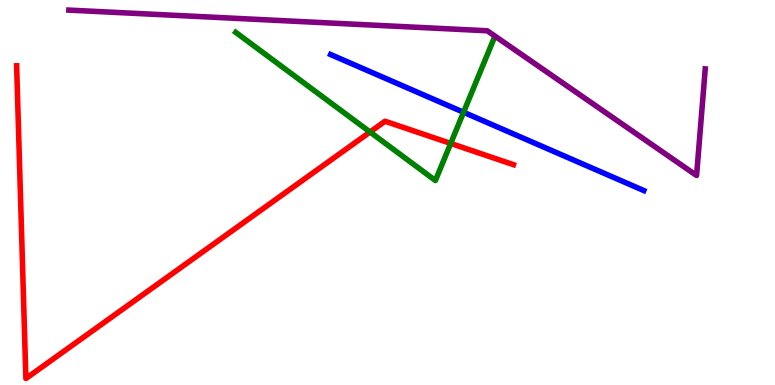[{'lines': ['blue', 'red'], 'intersections': []}, {'lines': ['green', 'red'], 'intersections': [{'x': 4.77, 'y': 6.57}, {'x': 5.82, 'y': 6.27}]}, {'lines': ['purple', 'red'], 'intersections': []}, {'lines': ['blue', 'green'], 'intersections': [{'x': 5.98, 'y': 7.08}]}, {'lines': ['blue', 'purple'], 'intersections': []}, {'lines': ['green', 'purple'], 'intersections': []}]